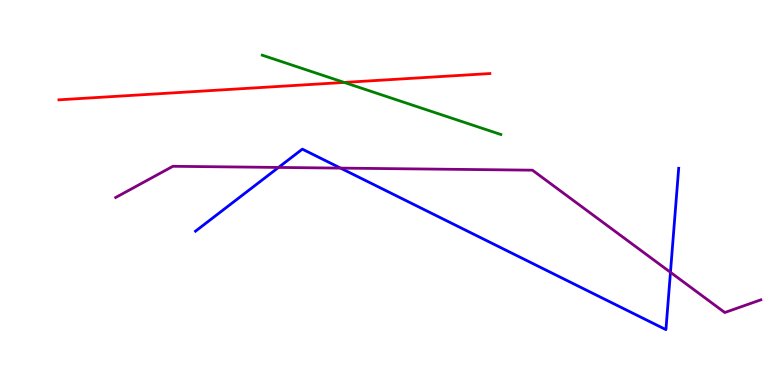[{'lines': ['blue', 'red'], 'intersections': []}, {'lines': ['green', 'red'], 'intersections': [{'x': 4.44, 'y': 7.86}]}, {'lines': ['purple', 'red'], 'intersections': []}, {'lines': ['blue', 'green'], 'intersections': []}, {'lines': ['blue', 'purple'], 'intersections': [{'x': 3.59, 'y': 5.65}, {'x': 4.39, 'y': 5.63}, {'x': 8.65, 'y': 2.93}]}, {'lines': ['green', 'purple'], 'intersections': []}]